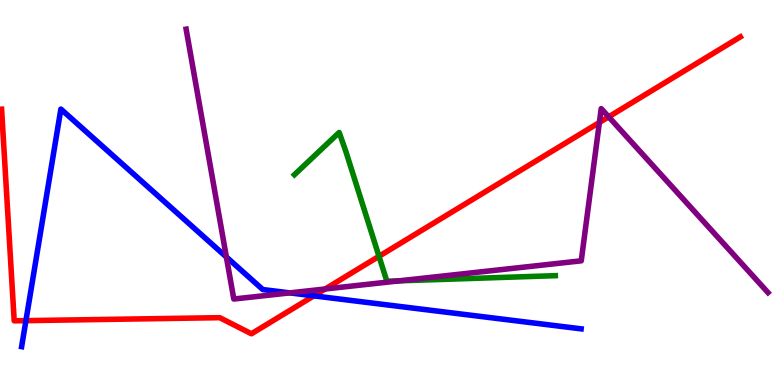[{'lines': ['blue', 'red'], 'intersections': [{'x': 0.335, 'y': 1.67}, {'x': 4.05, 'y': 2.32}]}, {'lines': ['green', 'red'], 'intersections': [{'x': 4.89, 'y': 3.34}]}, {'lines': ['purple', 'red'], 'intersections': [{'x': 4.2, 'y': 2.49}, {'x': 7.73, 'y': 6.82}, {'x': 7.85, 'y': 6.97}]}, {'lines': ['blue', 'green'], 'intersections': []}, {'lines': ['blue', 'purple'], 'intersections': [{'x': 2.92, 'y': 3.32}, {'x': 3.74, 'y': 2.39}]}, {'lines': ['green', 'purple'], 'intersections': [{'x': 5.15, 'y': 2.71}]}]